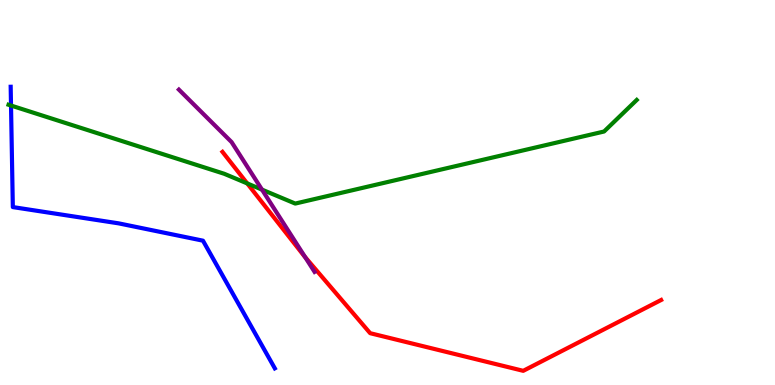[{'lines': ['blue', 'red'], 'intersections': []}, {'lines': ['green', 'red'], 'intersections': [{'x': 3.19, 'y': 5.24}]}, {'lines': ['purple', 'red'], 'intersections': [{'x': 3.94, 'y': 3.32}]}, {'lines': ['blue', 'green'], 'intersections': [{'x': 0.142, 'y': 7.26}]}, {'lines': ['blue', 'purple'], 'intersections': []}, {'lines': ['green', 'purple'], 'intersections': [{'x': 3.38, 'y': 5.07}]}]